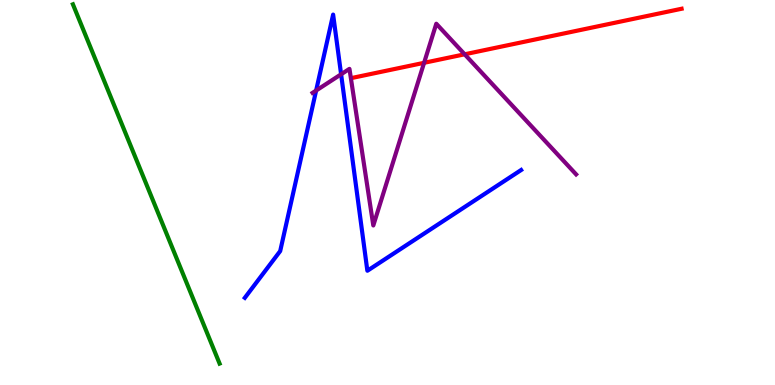[{'lines': ['blue', 'red'], 'intersections': []}, {'lines': ['green', 'red'], 'intersections': []}, {'lines': ['purple', 'red'], 'intersections': [{'x': 5.47, 'y': 8.37}, {'x': 6.0, 'y': 8.59}]}, {'lines': ['blue', 'green'], 'intersections': []}, {'lines': ['blue', 'purple'], 'intersections': [{'x': 4.08, 'y': 7.65}, {'x': 4.4, 'y': 8.07}]}, {'lines': ['green', 'purple'], 'intersections': []}]